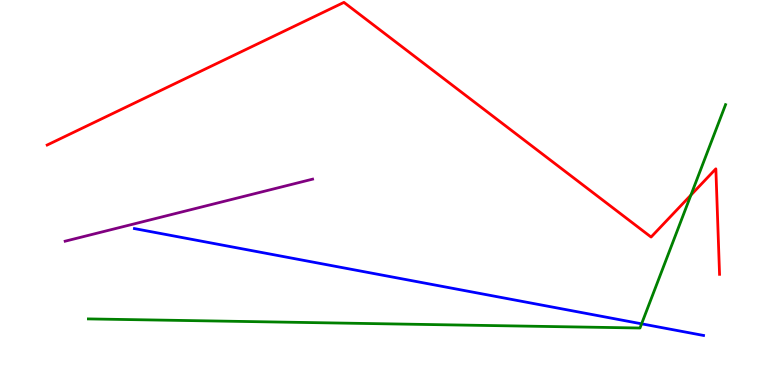[{'lines': ['blue', 'red'], 'intersections': []}, {'lines': ['green', 'red'], 'intersections': [{'x': 8.92, 'y': 4.93}]}, {'lines': ['purple', 'red'], 'intersections': []}, {'lines': ['blue', 'green'], 'intersections': [{'x': 8.28, 'y': 1.59}]}, {'lines': ['blue', 'purple'], 'intersections': []}, {'lines': ['green', 'purple'], 'intersections': []}]